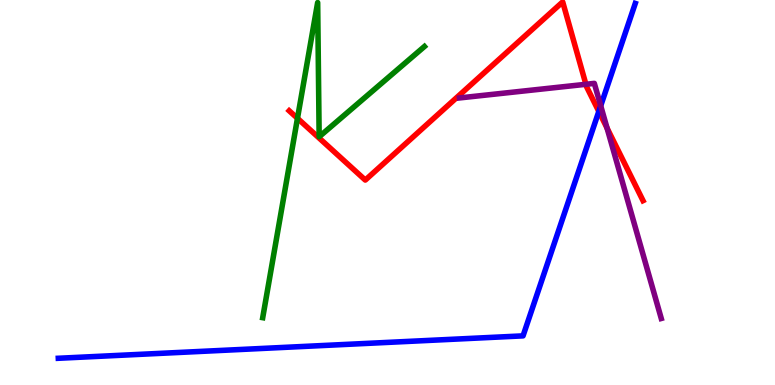[{'lines': ['blue', 'red'], 'intersections': [{'x': 7.73, 'y': 7.11}]}, {'lines': ['green', 'red'], 'intersections': [{'x': 3.84, 'y': 6.93}]}, {'lines': ['purple', 'red'], 'intersections': [{'x': 7.56, 'y': 7.81}, {'x': 7.83, 'y': 6.67}]}, {'lines': ['blue', 'green'], 'intersections': []}, {'lines': ['blue', 'purple'], 'intersections': [{'x': 7.75, 'y': 7.25}]}, {'lines': ['green', 'purple'], 'intersections': []}]